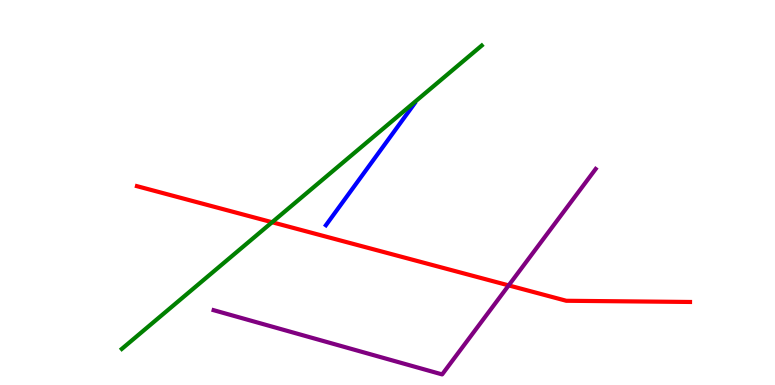[{'lines': ['blue', 'red'], 'intersections': []}, {'lines': ['green', 'red'], 'intersections': [{'x': 3.51, 'y': 4.23}]}, {'lines': ['purple', 'red'], 'intersections': [{'x': 6.56, 'y': 2.59}]}, {'lines': ['blue', 'green'], 'intersections': []}, {'lines': ['blue', 'purple'], 'intersections': []}, {'lines': ['green', 'purple'], 'intersections': []}]